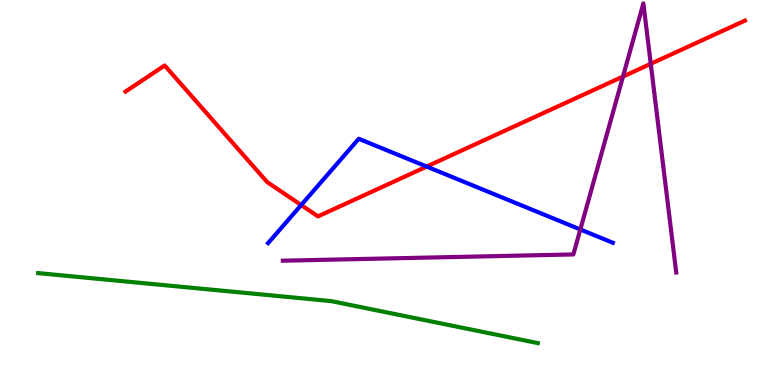[{'lines': ['blue', 'red'], 'intersections': [{'x': 3.89, 'y': 4.67}, {'x': 5.51, 'y': 5.67}]}, {'lines': ['green', 'red'], 'intersections': []}, {'lines': ['purple', 'red'], 'intersections': [{'x': 8.04, 'y': 8.01}, {'x': 8.4, 'y': 8.34}]}, {'lines': ['blue', 'green'], 'intersections': []}, {'lines': ['blue', 'purple'], 'intersections': [{'x': 7.49, 'y': 4.04}]}, {'lines': ['green', 'purple'], 'intersections': []}]